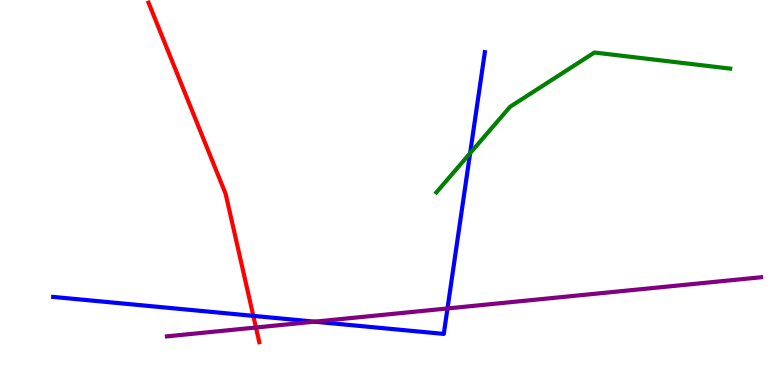[{'lines': ['blue', 'red'], 'intersections': [{'x': 3.27, 'y': 1.8}]}, {'lines': ['green', 'red'], 'intersections': []}, {'lines': ['purple', 'red'], 'intersections': [{'x': 3.3, 'y': 1.49}]}, {'lines': ['blue', 'green'], 'intersections': [{'x': 6.07, 'y': 6.02}]}, {'lines': ['blue', 'purple'], 'intersections': [{'x': 4.06, 'y': 1.64}, {'x': 5.77, 'y': 1.99}]}, {'lines': ['green', 'purple'], 'intersections': []}]